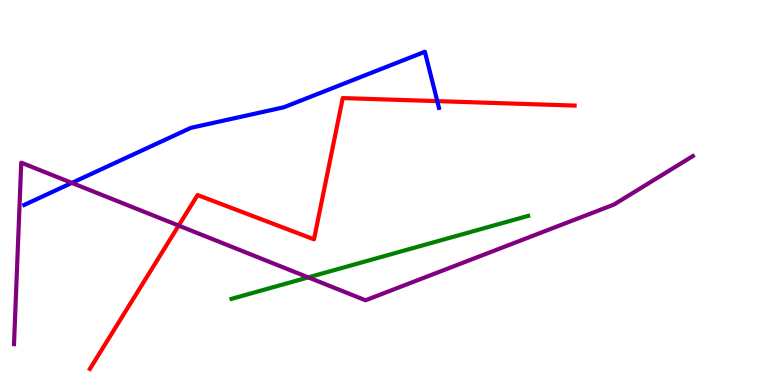[{'lines': ['blue', 'red'], 'intersections': [{'x': 5.64, 'y': 7.37}]}, {'lines': ['green', 'red'], 'intersections': []}, {'lines': ['purple', 'red'], 'intersections': [{'x': 2.31, 'y': 4.14}]}, {'lines': ['blue', 'green'], 'intersections': []}, {'lines': ['blue', 'purple'], 'intersections': [{'x': 0.927, 'y': 5.25}]}, {'lines': ['green', 'purple'], 'intersections': [{'x': 3.98, 'y': 2.8}]}]